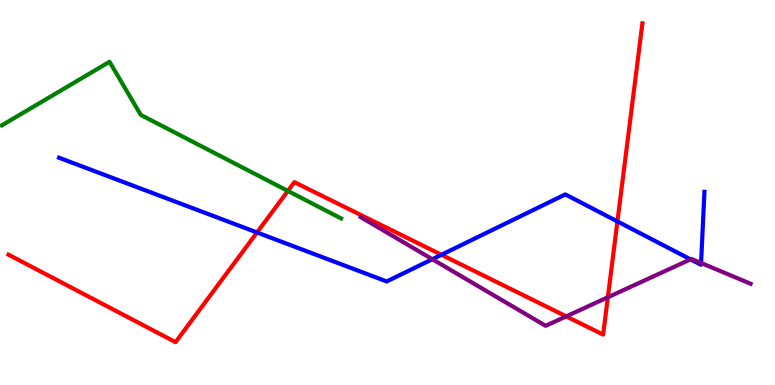[{'lines': ['blue', 'red'], 'intersections': [{'x': 3.32, 'y': 3.96}, {'x': 5.7, 'y': 3.38}, {'x': 7.97, 'y': 4.25}]}, {'lines': ['green', 'red'], 'intersections': [{'x': 3.71, 'y': 5.04}]}, {'lines': ['purple', 'red'], 'intersections': [{'x': 7.31, 'y': 1.78}, {'x': 7.84, 'y': 2.28}]}, {'lines': ['blue', 'green'], 'intersections': []}, {'lines': ['blue', 'purple'], 'intersections': [{'x': 5.58, 'y': 3.27}, {'x': 8.91, 'y': 3.26}, {'x': 9.05, 'y': 3.17}]}, {'lines': ['green', 'purple'], 'intersections': []}]